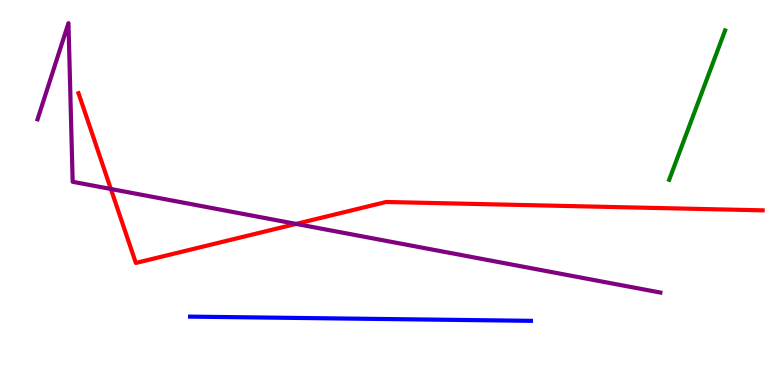[{'lines': ['blue', 'red'], 'intersections': []}, {'lines': ['green', 'red'], 'intersections': []}, {'lines': ['purple', 'red'], 'intersections': [{'x': 1.43, 'y': 5.09}, {'x': 3.82, 'y': 4.18}]}, {'lines': ['blue', 'green'], 'intersections': []}, {'lines': ['blue', 'purple'], 'intersections': []}, {'lines': ['green', 'purple'], 'intersections': []}]